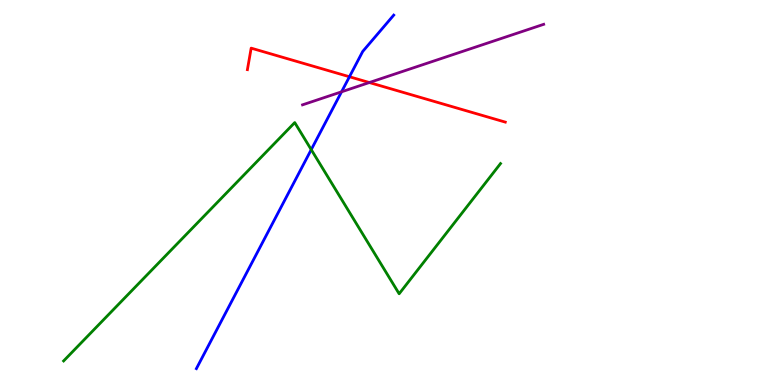[{'lines': ['blue', 'red'], 'intersections': [{'x': 4.51, 'y': 8.01}]}, {'lines': ['green', 'red'], 'intersections': []}, {'lines': ['purple', 'red'], 'intersections': [{'x': 4.77, 'y': 7.86}]}, {'lines': ['blue', 'green'], 'intersections': [{'x': 4.02, 'y': 6.11}]}, {'lines': ['blue', 'purple'], 'intersections': [{'x': 4.41, 'y': 7.62}]}, {'lines': ['green', 'purple'], 'intersections': []}]